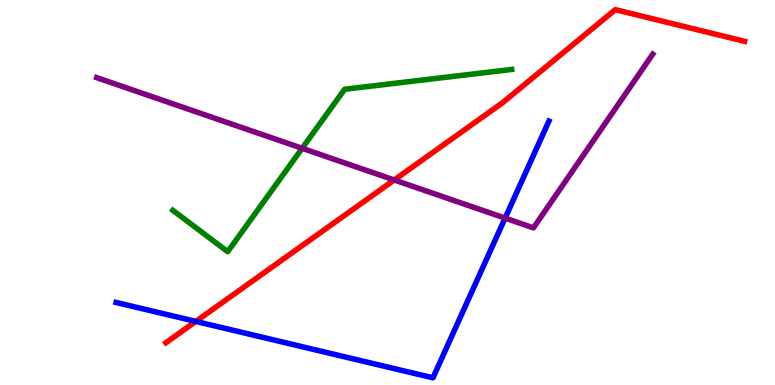[{'lines': ['blue', 'red'], 'intersections': [{'x': 2.53, 'y': 1.65}]}, {'lines': ['green', 'red'], 'intersections': []}, {'lines': ['purple', 'red'], 'intersections': [{'x': 5.09, 'y': 5.33}]}, {'lines': ['blue', 'green'], 'intersections': []}, {'lines': ['blue', 'purple'], 'intersections': [{'x': 6.52, 'y': 4.33}]}, {'lines': ['green', 'purple'], 'intersections': [{'x': 3.9, 'y': 6.15}]}]